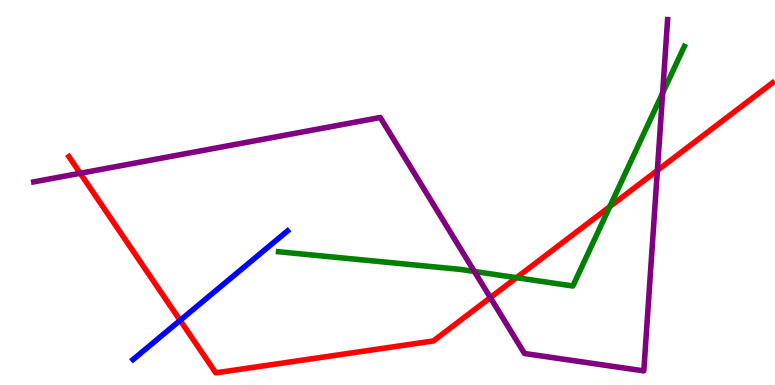[{'lines': ['blue', 'red'], 'intersections': [{'x': 2.32, 'y': 1.68}]}, {'lines': ['green', 'red'], 'intersections': [{'x': 6.66, 'y': 2.79}, {'x': 7.87, 'y': 4.63}]}, {'lines': ['purple', 'red'], 'intersections': [{'x': 1.03, 'y': 5.5}, {'x': 6.33, 'y': 2.27}, {'x': 8.48, 'y': 5.57}]}, {'lines': ['blue', 'green'], 'intersections': []}, {'lines': ['blue', 'purple'], 'intersections': []}, {'lines': ['green', 'purple'], 'intersections': [{'x': 6.12, 'y': 2.95}, {'x': 8.55, 'y': 7.58}]}]